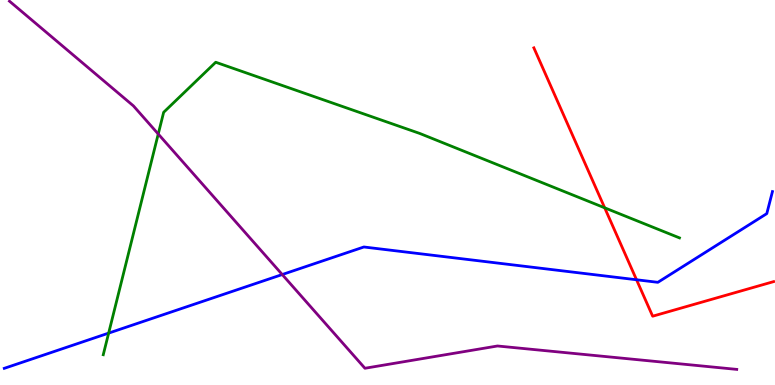[{'lines': ['blue', 'red'], 'intersections': [{'x': 8.21, 'y': 2.73}]}, {'lines': ['green', 'red'], 'intersections': [{'x': 7.8, 'y': 4.6}]}, {'lines': ['purple', 'red'], 'intersections': []}, {'lines': ['blue', 'green'], 'intersections': [{'x': 1.4, 'y': 1.35}]}, {'lines': ['blue', 'purple'], 'intersections': [{'x': 3.64, 'y': 2.87}]}, {'lines': ['green', 'purple'], 'intersections': [{'x': 2.04, 'y': 6.52}]}]